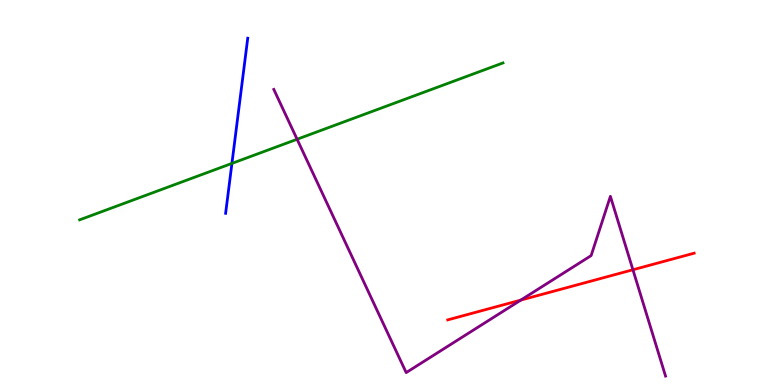[{'lines': ['blue', 'red'], 'intersections': []}, {'lines': ['green', 'red'], 'intersections': []}, {'lines': ['purple', 'red'], 'intersections': [{'x': 6.72, 'y': 2.2}, {'x': 8.17, 'y': 2.99}]}, {'lines': ['blue', 'green'], 'intersections': [{'x': 2.99, 'y': 5.76}]}, {'lines': ['blue', 'purple'], 'intersections': []}, {'lines': ['green', 'purple'], 'intersections': [{'x': 3.83, 'y': 6.38}]}]